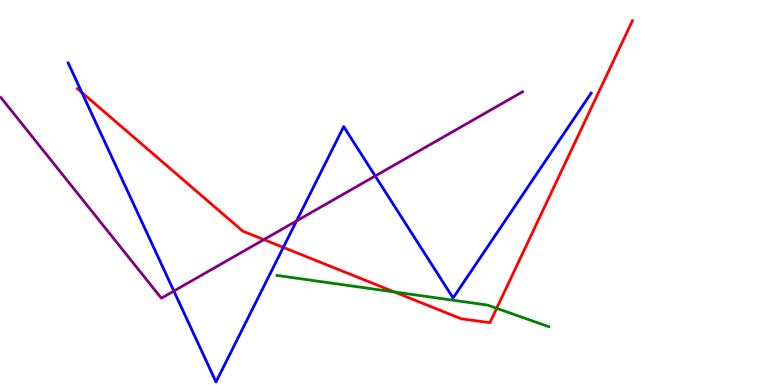[{'lines': ['blue', 'red'], 'intersections': [{'x': 1.06, 'y': 7.6}, {'x': 3.66, 'y': 3.57}]}, {'lines': ['green', 'red'], 'intersections': [{'x': 5.09, 'y': 2.42}, {'x': 6.41, 'y': 1.99}]}, {'lines': ['purple', 'red'], 'intersections': [{'x': 3.4, 'y': 3.78}]}, {'lines': ['blue', 'green'], 'intersections': []}, {'lines': ['blue', 'purple'], 'intersections': [{'x': 2.24, 'y': 2.44}, {'x': 3.83, 'y': 4.26}, {'x': 4.84, 'y': 5.43}]}, {'lines': ['green', 'purple'], 'intersections': []}]